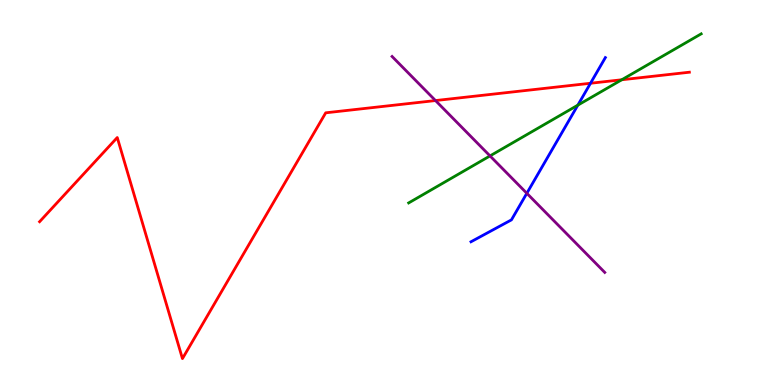[{'lines': ['blue', 'red'], 'intersections': [{'x': 7.62, 'y': 7.84}]}, {'lines': ['green', 'red'], 'intersections': [{'x': 8.02, 'y': 7.93}]}, {'lines': ['purple', 'red'], 'intersections': [{'x': 5.62, 'y': 7.39}]}, {'lines': ['blue', 'green'], 'intersections': [{'x': 7.46, 'y': 7.27}]}, {'lines': ['blue', 'purple'], 'intersections': [{'x': 6.8, 'y': 4.98}]}, {'lines': ['green', 'purple'], 'intersections': [{'x': 6.32, 'y': 5.95}]}]